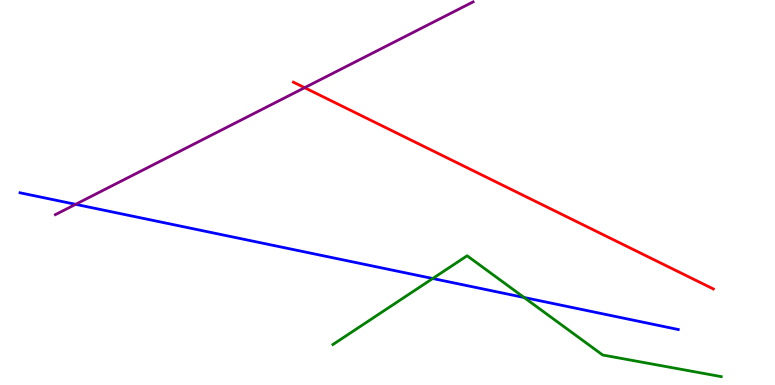[{'lines': ['blue', 'red'], 'intersections': []}, {'lines': ['green', 'red'], 'intersections': []}, {'lines': ['purple', 'red'], 'intersections': [{'x': 3.93, 'y': 7.72}]}, {'lines': ['blue', 'green'], 'intersections': [{'x': 5.58, 'y': 2.77}, {'x': 6.76, 'y': 2.27}]}, {'lines': ['blue', 'purple'], 'intersections': [{'x': 0.976, 'y': 4.69}]}, {'lines': ['green', 'purple'], 'intersections': []}]